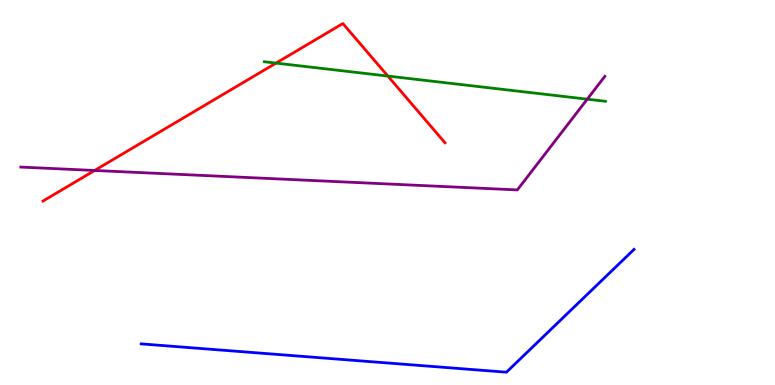[{'lines': ['blue', 'red'], 'intersections': []}, {'lines': ['green', 'red'], 'intersections': [{'x': 3.56, 'y': 8.36}, {'x': 5.0, 'y': 8.02}]}, {'lines': ['purple', 'red'], 'intersections': [{'x': 1.22, 'y': 5.57}]}, {'lines': ['blue', 'green'], 'intersections': []}, {'lines': ['blue', 'purple'], 'intersections': []}, {'lines': ['green', 'purple'], 'intersections': [{'x': 7.58, 'y': 7.42}]}]